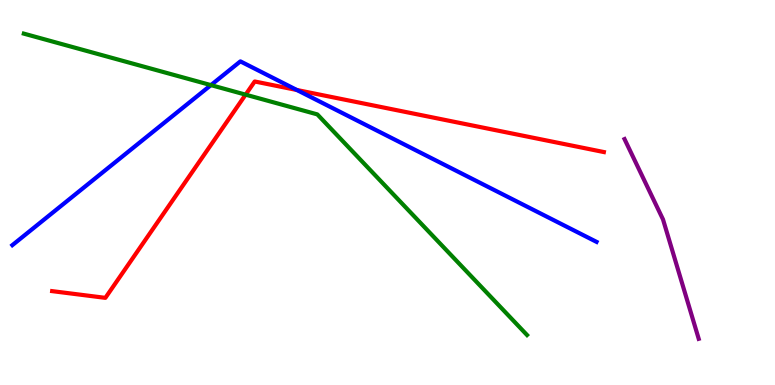[{'lines': ['blue', 'red'], 'intersections': [{'x': 3.83, 'y': 7.66}]}, {'lines': ['green', 'red'], 'intersections': [{'x': 3.17, 'y': 7.54}]}, {'lines': ['purple', 'red'], 'intersections': []}, {'lines': ['blue', 'green'], 'intersections': [{'x': 2.72, 'y': 7.79}]}, {'lines': ['blue', 'purple'], 'intersections': []}, {'lines': ['green', 'purple'], 'intersections': []}]